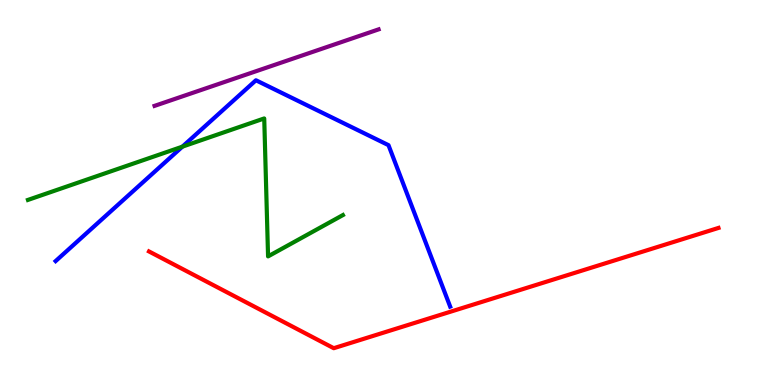[{'lines': ['blue', 'red'], 'intersections': []}, {'lines': ['green', 'red'], 'intersections': []}, {'lines': ['purple', 'red'], 'intersections': []}, {'lines': ['blue', 'green'], 'intersections': [{'x': 2.35, 'y': 6.19}]}, {'lines': ['blue', 'purple'], 'intersections': []}, {'lines': ['green', 'purple'], 'intersections': []}]